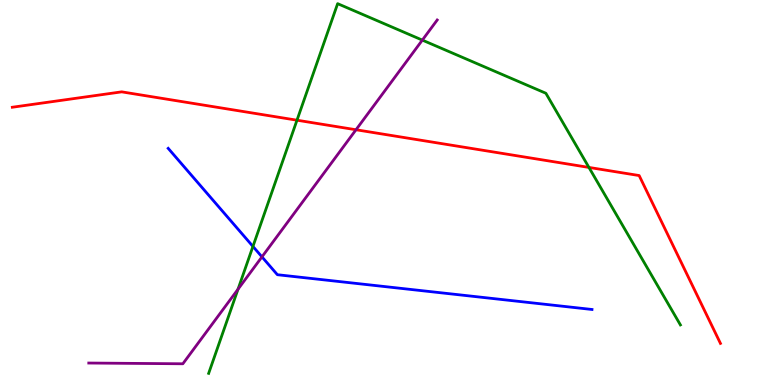[{'lines': ['blue', 'red'], 'intersections': []}, {'lines': ['green', 'red'], 'intersections': [{'x': 3.83, 'y': 6.88}, {'x': 7.6, 'y': 5.65}]}, {'lines': ['purple', 'red'], 'intersections': [{'x': 4.59, 'y': 6.63}]}, {'lines': ['blue', 'green'], 'intersections': [{'x': 3.26, 'y': 3.6}]}, {'lines': ['blue', 'purple'], 'intersections': [{'x': 3.38, 'y': 3.33}]}, {'lines': ['green', 'purple'], 'intersections': [{'x': 3.07, 'y': 2.49}, {'x': 5.45, 'y': 8.96}]}]